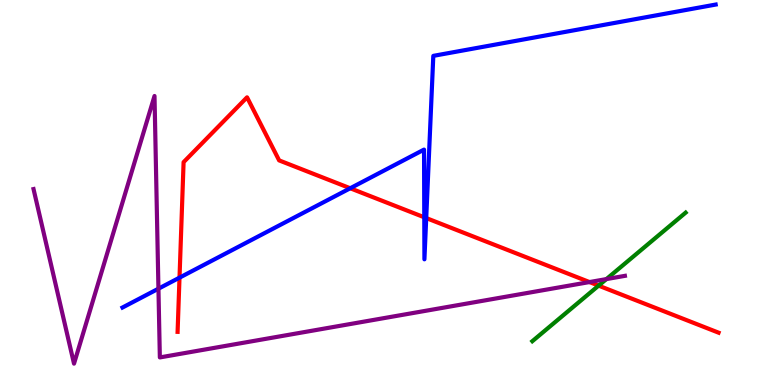[{'lines': ['blue', 'red'], 'intersections': [{'x': 2.32, 'y': 2.79}, {'x': 4.52, 'y': 5.11}, {'x': 5.47, 'y': 4.36}, {'x': 5.5, 'y': 4.34}]}, {'lines': ['green', 'red'], 'intersections': [{'x': 7.72, 'y': 2.58}]}, {'lines': ['purple', 'red'], 'intersections': [{'x': 7.61, 'y': 2.67}]}, {'lines': ['blue', 'green'], 'intersections': []}, {'lines': ['blue', 'purple'], 'intersections': [{'x': 2.04, 'y': 2.5}]}, {'lines': ['green', 'purple'], 'intersections': [{'x': 7.82, 'y': 2.75}]}]